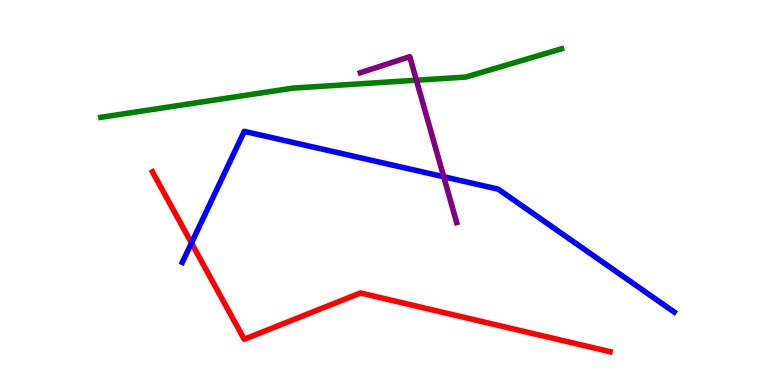[{'lines': ['blue', 'red'], 'intersections': [{'x': 2.47, 'y': 3.69}]}, {'lines': ['green', 'red'], 'intersections': []}, {'lines': ['purple', 'red'], 'intersections': []}, {'lines': ['blue', 'green'], 'intersections': []}, {'lines': ['blue', 'purple'], 'intersections': [{'x': 5.73, 'y': 5.41}]}, {'lines': ['green', 'purple'], 'intersections': [{'x': 5.37, 'y': 7.92}]}]